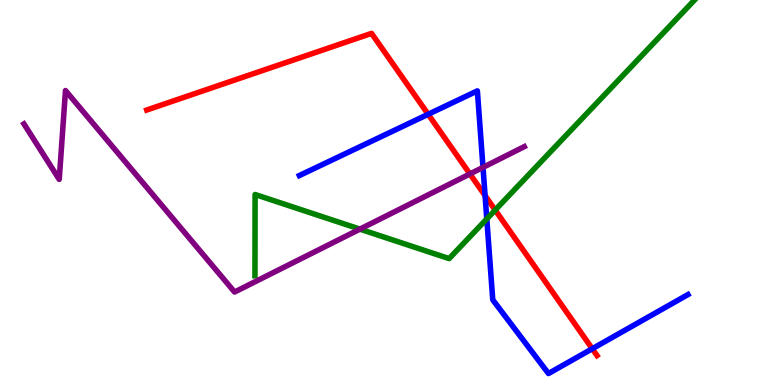[{'lines': ['blue', 'red'], 'intersections': [{'x': 5.52, 'y': 7.03}, {'x': 6.26, 'y': 4.92}, {'x': 7.64, 'y': 0.942}]}, {'lines': ['green', 'red'], 'intersections': [{'x': 6.39, 'y': 4.54}]}, {'lines': ['purple', 'red'], 'intersections': [{'x': 6.06, 'y': 5.48}]}, {'lines': ['blue', 'green'], 'intersections': [{'x': 6.28, 'y': 4.31}]}, {'lines': ['blue', 'purple'], 'intersections': [{'x': 6.23, 'y': 5.65}]}, {'lines': ['green', 'purple'], 'intersections': [{'x': 4.64, 'y': 4.05}]}]